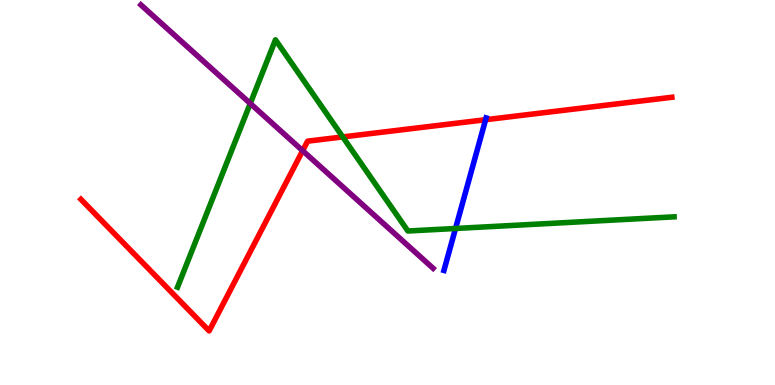[{'lines': ['blue', 'red'], 'intersections': [{'x': 6.27, 'y': 6.89}]}, {'lines': ['green', 'red'], 'intersections': [{'x': 4.42, 'y': 6.44}]}, {'lines': ['purple', 'red'], 'intersections': [{'x': 3.91, 'y': 6.09}]}, {'lines': ['blue', 'green'], 'intersections': [{'x': 5.88, 'y': 4.07}]}, {'lines': ['blue', 'purple'], 'intersections': []}, {'lines': ['green', 'purple'], 'intersections': [{'x': 3.23, 'y': 7.31}]}]